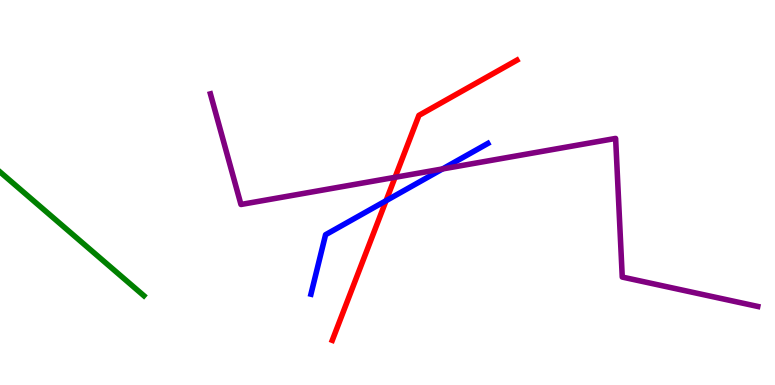[{'lines': ['blue', 'red'], 'intersections': [{'x': 4.98, 'y': 4.79}]}, {'lines': ['green', 'red'], 'intersections': []}, {'lines': ['purple', 'red'], 'intersections': [{'x': 5.1, 'y': 5.39}]}, {'lines': ['blue', 'green'], 'intersections': []}, {'lines': ['blue', 'purple'], 'intersections': [{'x': 5.71, 'y': 5.61}]}, {'lines': ['green', 'purple'], 'intersections': []}]